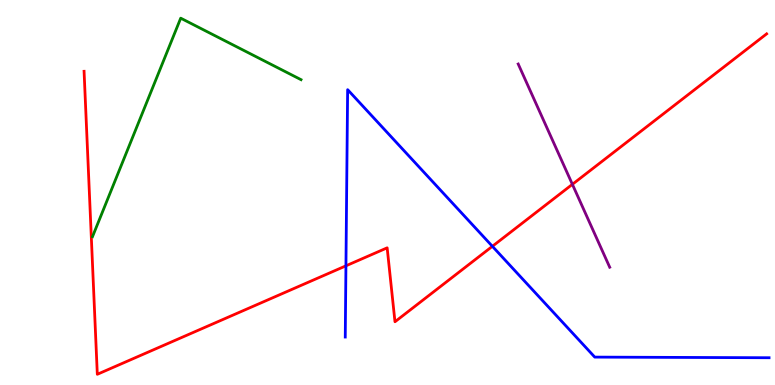[{'lines': ['blue', 'red'], 'intersections': [{'x': 4.46, 'y': 3.1}, {'x': 6.35, 'y': 3.6}]}, {'lines': ['green', 'red'], 'intersections': []}, {'lines': ['purple', 'red'], 'intersections': [{'x': 7.39, 'y': 5.21}]}, {'lines': ['blue', 'green'], 'intersections': []}, {'lines': ['blue', 'purple'], 'intersections': []}, {'lines': ['green', 'purple'], 'intersections': []}]